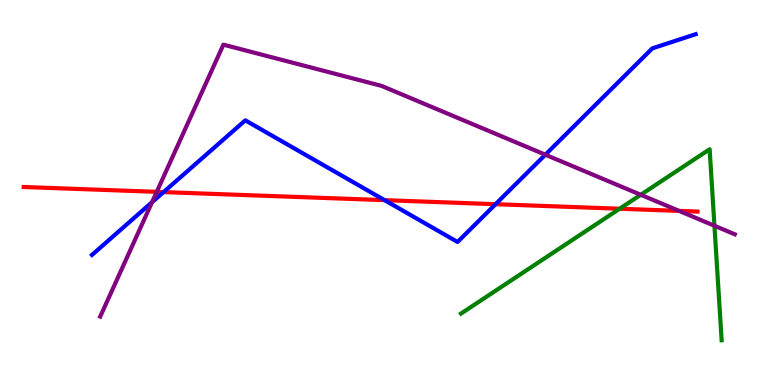[{'lines': ['blue', 'red'], 'intersections': [{'x': 2.11, 'y': 5.01}, {'x': 4.96, 'y': 4.8}, {'x': 6.39, 'y': 4.7}]}, {'lines': ['green', 'red'], 'intersections': [{'x': 8.0, 'y': 4.58}]}, {'lines': ['purple', 'red'], 'intersections': [{'x': 2.02, 'y': 5.02}, {'x': 8.76, 'y': 4.52}]}, {'lines': ['blue', 'green'], 'intersections': []}, {'lines': ['blue', 'purple'], 'intersections': [{'x': 1.96, 'y': 4.75}, {'x': 7.04, 'y': 5.98}]}, {'lines': ['green', 'purple'], 'intersections': [{'x': 8.27, 'y': 4.94}, {'x': 9.22, 'y': 4.14}]}]